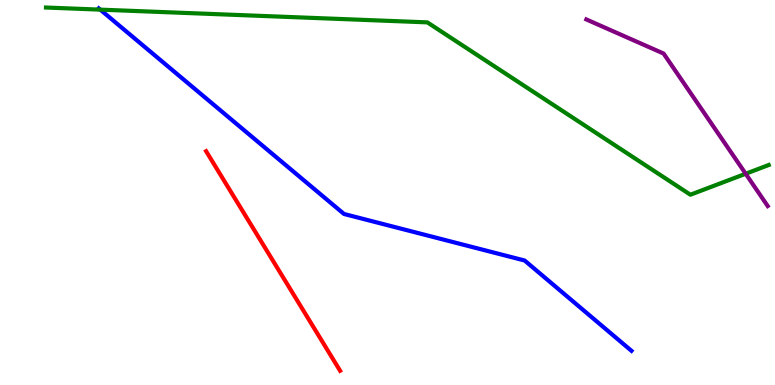[{'lines': ['blue', 'red'], 'intersections': []}, {'lines': ['green', 'red'], 'intersections': []}, {'lines': ['purple', 'red'], 'intersections': []}, {'lines': ['blue', 'green'], 'intersections': [{'x': 1.29, 'y': 9.75}]}, {'lines': ['blue', 'purple'], 'intersections': []}, {'lines': ['green', 'purple'], 'intersections': [{'x': 9.62, 'y': 5.49}]}]